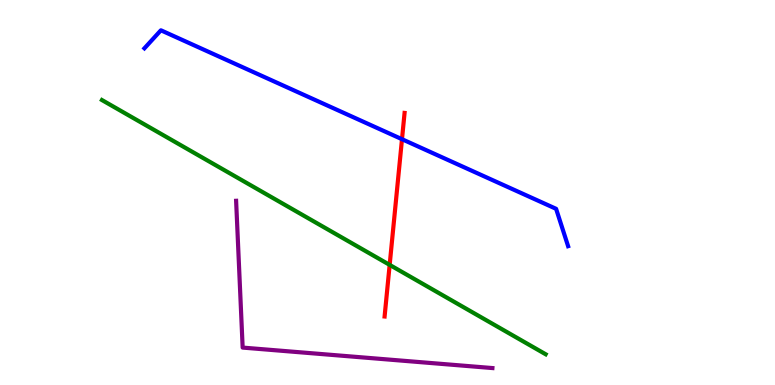[{'lines': ['blue', 'red'], 'intersections': [{'x': 5.19, 'y': 6.38}]}, {'lines': ['green', 'red'], 'intersections': [{'x': 5.03, 'y': 3.12}]}, {'lines': ['purple', 'red'], 'intersections': []}, {'lines': ['blue', 'green'], 'intersections': []}, {'lines': ['blue', 'purple'], 'intersections': []}, {'lines': ['green', 'purple'], 'intersections': []}]